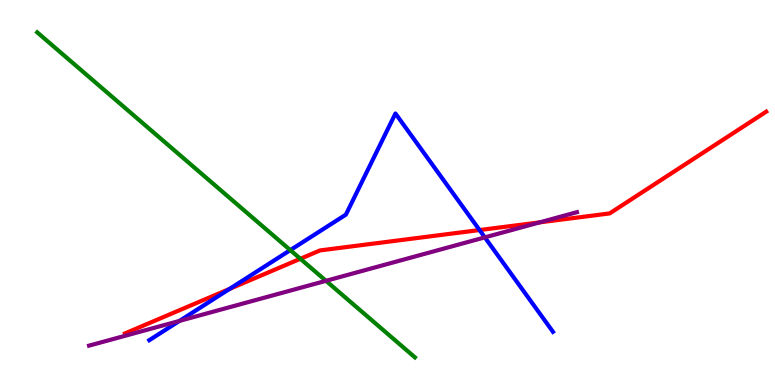[{'lines': ['blue', 'red'], 'intersections': [{'x': 2.96, 'y': 2.5}, {'x': 6.19, 'y': 4.02}]}, {'lines': ['green', 'red'], 'intersections': [{'x': 3.88, 'y': 3.28}]}, {'lines': ['purple', 'red'], 'intersections': [{'x': 6.96, 'y': 4.22}]}, {'lines': ['blue', 'green'], 'intersections': [{'x': 3.75, 'y': 3.5}]}, {'lines': ['blue', 'purple'], 'intersections': [{'x': 2.32, 'y': 1.66}, {'x': 6.26, 'y': 3.83}]}, {'lines': ['green', 'purple'], 'intersections': [{'x': 4.21, 'y': 2.71}]}]